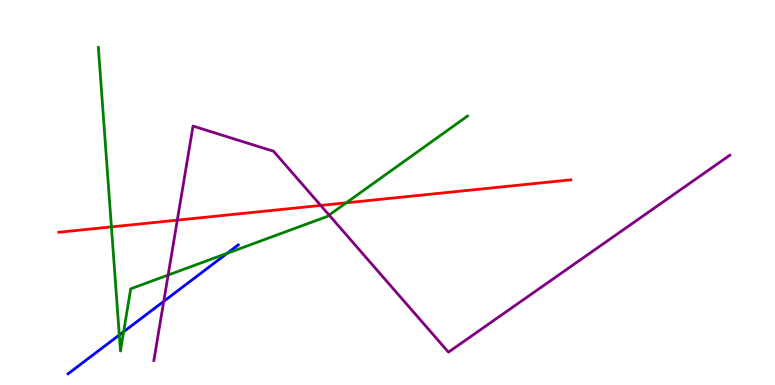[{'lines': ['blue', 'red'], 'intersections': []}, {'lines': ['green', 'red'], 'intersections': [{'x': 1.44, 'y': 4.11}, {'x': 4.47, 'y': 4.73}]}, {'lines': ['purple', 'red'], 'intersections': [{'x': 2.29, 'y': 4.28}, {'x': 4.14, 'y': 4.66}]}, {'lines': ['blue', 'green'], 'intersections': [{'x': 1.54, 'y': 1.3}, {'x': 1.6, 'y': 1.38}, {'x': 2.93, 'y': 3.42}]}, {'lines': ['blue', 'purple'], 'intersections': [{'x': 2.11, 'y': 2.17}]}, {'lines': ['green', 'purple'], 'intersections': [{'x': 2.17, 'y': 2.86}, {'x': 4.25, 'y': 4.41}]}]